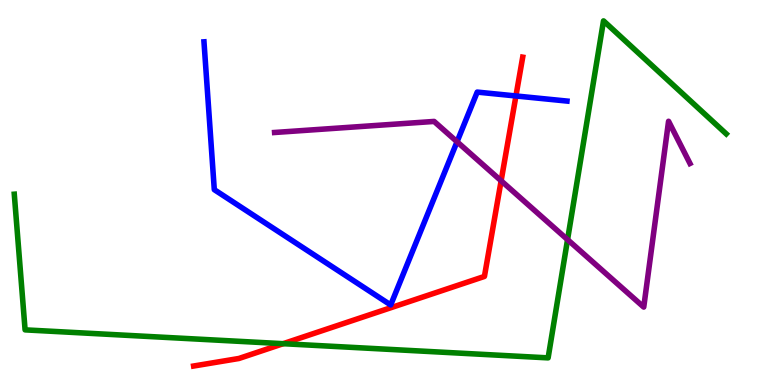[{'lines': ['blue', 'red'], 'intersections': [{'x': 6.66, 'y': 7.51}]}, {'lines': ['green', 'red'], 'intersections': [{'x': 3.65, 'y': 1.07}]}, {'lines': ['purple', 'red'], 'intersections': [{'x': 6.47, 'y': 5.3}]}, {'lines': ['blue', 'green'], 'intersections': []}, {'lines': ['blue', 'purple'], 'intersections': [{'x': 5.9, 'y': 6.32}]}, {'lines': ['green', 'purple'], 'intersections': [{'x': 7.32, 'y': 3.78}]}]